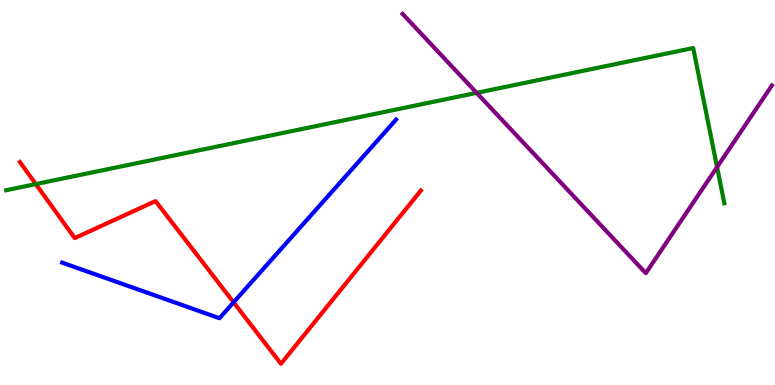[{'lines': ['blue', 'red'], 'intersections': [{'x': 3.01, 'y': 2.15}]}, {'lines': ['green', 'red'], 'intersections': [{'x': 0.462, 'y': 5.22}]}, {'lines': ['purple', 'red'], 'intersections': []}, {'lines': ['blue', 'green'], 'intersections': []}, {'lines': ['blue', 'purple'], 'intersections': []}, {'lines': ['green', 'purple'], 'intersections': [{'x': 6.15, 'y': 7.59}, {'x': 9.25, 'y': 5.66}]}]